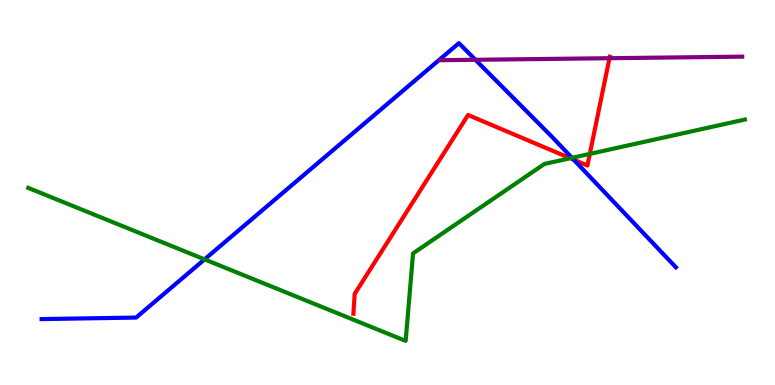[{'lines': ['blue', 'red'], 'intersections': [{'x': 7.4, 'y': 5.85}]}, {'lines': ['green', 'red'], 'intersections': [{'x': 7.36, 'y': 5.89}, {'x': 7.61, 'y': 6.0}]}, {'lines': ['purple', 'red'], 'intersections': [{'x': 7.86, 'y': 8.49}]}, {'lines': ['blue', 'green'], 'intersections': [{'x': 2.64, 'y': 3.26}, {'x': 7.38, 'y': 5.9}]}, {'lines': ['blue', 'purple'], 'intersections': [{'x': 6.13, 'y': 8.45}]}, {'lines': ['green', 'purple'], 'intersections': []}]